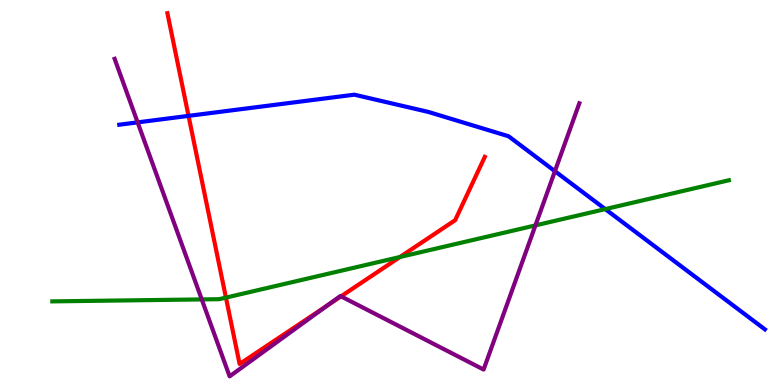[{'lines': ['blue', 'red'], 'intersections': [{'x': 2.43, 'y': 6.99}]}, {'lines': ['green', 'red'], 'intersections': [{'x': 2.92, 'y': 2.27}, {'x': 5.16, 'y': 3.32}]}, {'lines': ['purple', 'red'], 'intersections': [{'x': 4.22, 'y': 2.07}, {'x': 4.4, 'y': 2.3}]}, {'lines': ['blue', 'green'], 'intersections': [{'x': 7.81, 'y': 4.57}]}, {'lines': ['blue', 'purple'], 'intersections': [{'x': 1.78, 'y': 6.82}, {'x': 7.16, 'y': 5.55}]}, {'lines': ['green', 'purple'], 'intersections': [{'x': 2.6, 'y': 2.22}, {'x': 6.91, 'y': 4.15}]}]